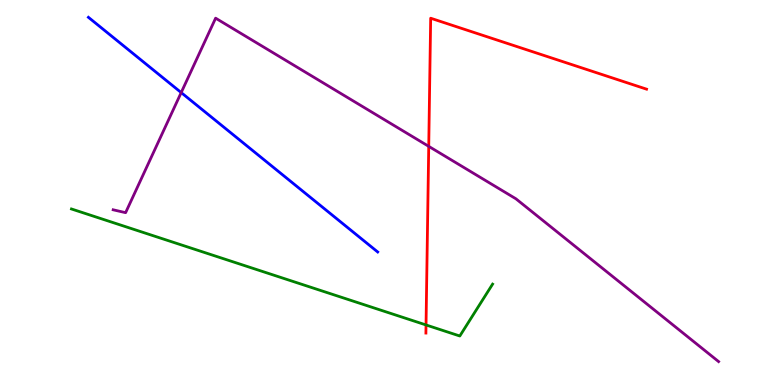[{'lines': ['blue', 'red'], 'intersections': []}, {'lines': ['green', 'red'], 'intersections': [{'x': 5.5, 'y': 1.56}]}, {'lines': ['purple', 'red'], 'intersections': [{'x': 5.53, 'y': 6.2}]}, {'lines': ['blue', 'green'], 'intersections': []}, {'lines': ['blue', 'purple'], 'intersections': [{'x': 2.34, 'y': 7.6}]}, {'lines': ['green', 'purple'], 'intersections': []}]